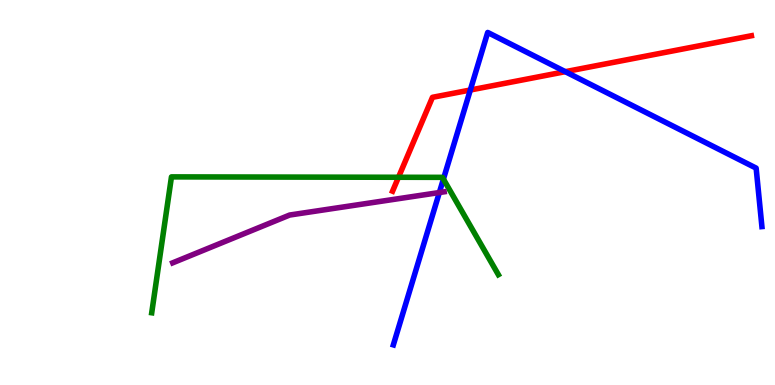[{'lines': ['blue', 'red'], 'intersections': [{'x': 6.07, 'y': 7.66}, {'x': 7.29, 'y': 8.14}]}, {'lines': ['green', 'red'], 'intersections': [{'x': 5.14, 'y': 5.4}]}, {'lines': ['purple', 'red'], 'intersections': []}, {'lines': ['blue', 'green'], 'intersections': [{'x': 5.72, 'y': 5.35}]}, {'lines': ['blue', 'purple'], 'intersections': [{'x': 5.67, 'y': 5.0}]}, {'lines': ['green', 'purple'], 'intersections': []}]